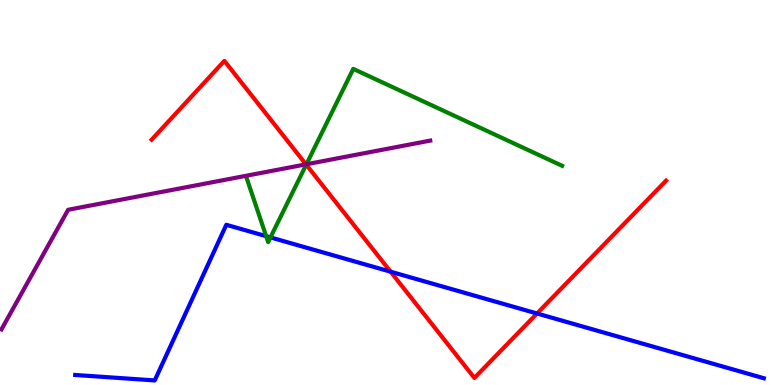[{'lines': ['blue', 'red'], 'intersections': [{'x': 5.04, 'y': 2.94}, {'x': 6.93, 'y': 1.86}]}, {'lines': ['green', 'red'], 'intersections': [{'x': 3.95, 'y': 5.72}]}, {'lines': ['purple', 'red'], 'intersections': [{'x': 3.95, 'y': 5.73}]}, {'lines': ['blue', 'green'], 'intersections': [{'x': 3.43, 'y': 3.87}, {'x': 3.49, 'y': 3.83}]}, {'lines': ['blue', 'purple'], 'intersections': []}, {'lines': ['green', 'purple'], 'intersections': [{'x': 3.95, 'y': 5.73}]}]